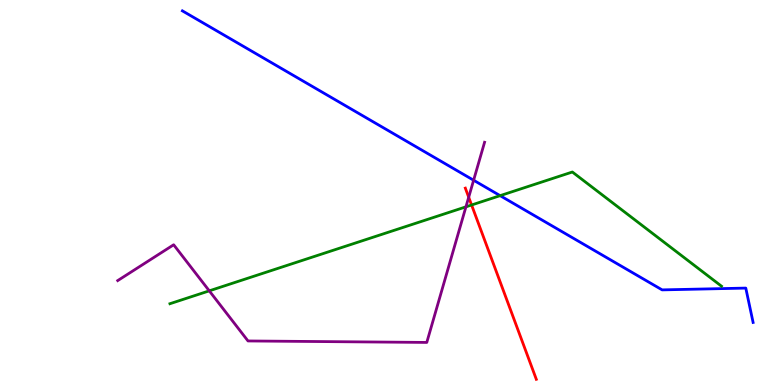[{'lines': ['blue', 'red'], 'intersections': []}, {'lines': ['green', 'red'], 'intersections': [{'x': 6.09, 'y': 4.68}]}, {'lines': ['purple', 'red'], 'intersections': [{'x': 6.05, 'y': 4.88}]}, {'lines': ['blue', 'green'], 'intersections': [{'x': 6.45, 'y': 4.92}]}, {'lines': ['blue', 'purple'], 'intersections': [{'x': 6.11, 'y': 5.32}]}, {'lines': ['green', 'purple'], 'intersections': [{'x': 2.7, 'y': 2.45}, {'x': 6.01, 'y': 4.63}]}]